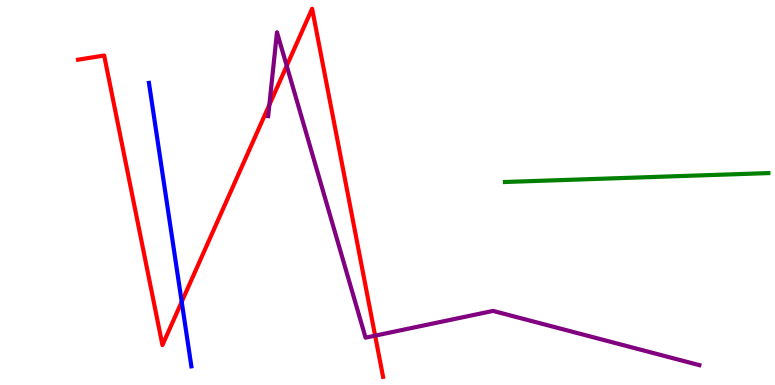[{'lines': ['blue', 'red'], 'intersections': [{'x': 2.34, 'y': 2.16}]}, {'lines': ['green', 'red'], 'intersections': []}, {'lines': ['purple', 'red'], 'intersections': [{'x': 3.48, 'y': 7.28}, {'x': 3.7, 'y': 8.29}, {'x': 4.84, 'y': 1.28}]}, {'lines': ['blue', 'green'], 'intersections': []}, {'lines': ['blue', 'purple'], 'intersections': []}, {'lines': ['green', 'purple'], 'intersections': []}]